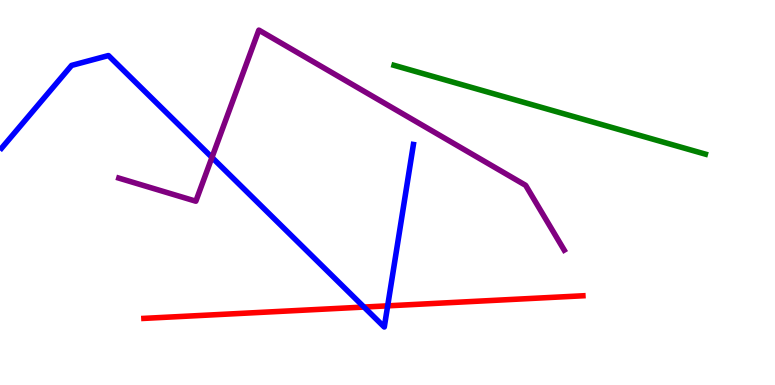[{'lines': ['blue', 'red'], 'intersections': [{'x': 4.7, 'y': 2.02}, {'x': 5.0, 'y': 2.06}]}, {'lines': ['green', 'red'], 'intersections': []}, {'lines': ['purple', 'red'], 'intersections': []}, {'lines': ['blue', 'green'], 'intersections': []}, {'lines': ['blue', 'purple'], 'intersections': [{'x': 2.74, 'y': 5.91}]}, {'lines': ['green', 'purple'], 'intersections': []}]